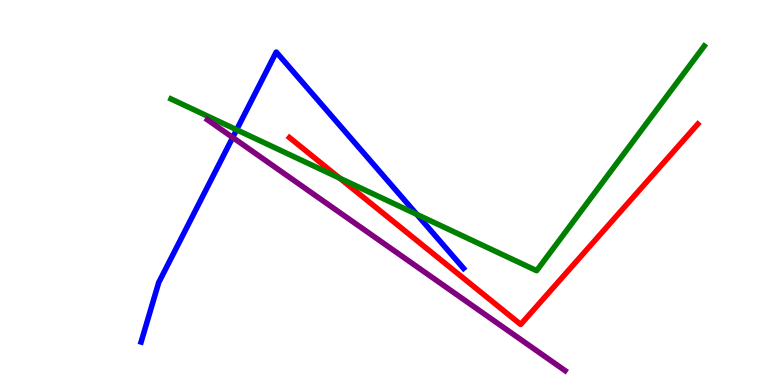[{'lines': ['blue', 'red'], 'intersections': []}, {'lines': ['green', 'red'], 'intersections': [{'x': 4.38, 'y': 5.37}]}, {'lines': ['purple', 'red'], 'intersections': []}, {'lines': ['blue', 'green'], 'intersections': [{'x': 3.05, 'y': 6.63}, {'x': 5.38, 'y': 4.43}]}, {'lines': ['blue', 'purple'], 'intersections': [{'x': 3.0, 'y': 6.43}]}, {'lines': ['green', 'purple'], 'intersections': []}]